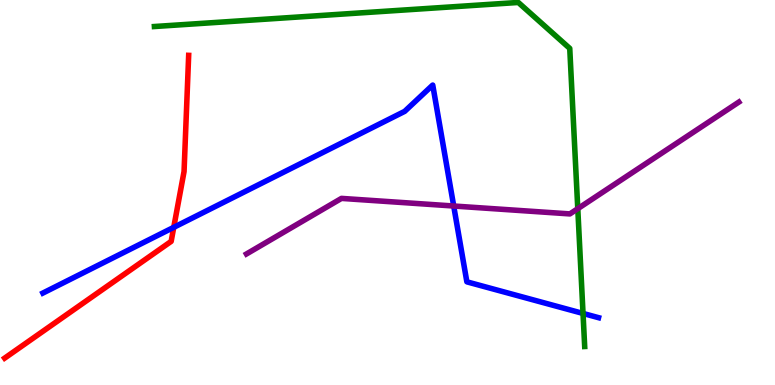[{'lines': ['blue', 'red'], 'intersections': [{'x': 2.24, 'y': 4.1}]}, {'lines': ['green', 'red'], 'intersections': []}, {'lines': ['purple', 'red'], 'intersections': []}, {'lines': ['blue', 'green'], 'intersections': [{'x': 7.52, 'y': 1.86}]}, {'lines': ['blue', 'purple'], 'intersections': [{'x': 5.85, 'y': 4.65}]}, {'lines': ['green', 'purple'], 'intersections': [{'x': 7.46, 'y': 4.58}]}]